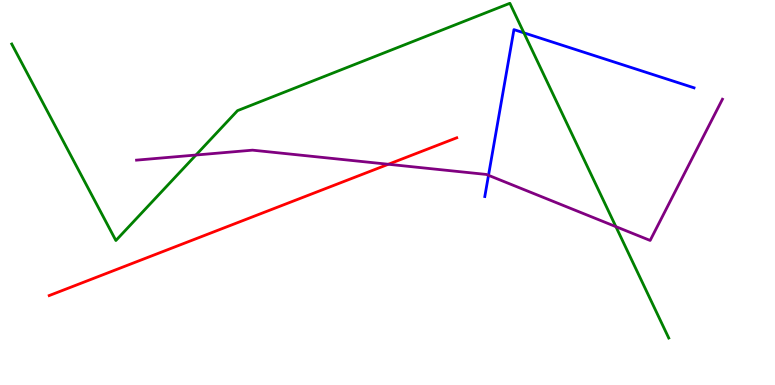[{'lines': ['blue', 'red'], 'intersections': []}, {'lines': ['green', 'red'], 'intersections': []}, {'lines': ['purple', 'red'], 'intersections': [{'x': 5.01, 'y': 5.73}]}, {'lines': ['blue', 'green'], 'intersections': [{'x': 6.76, 'y': 9.15}]}, {'lines': ['blue', 'purple'], 'intersections': [{'x': 6.3, 'y': 5.45}]}, {'lines': ['green', 'purple'], 'intersections': [{'x': 2.53, 'y': 5.97}, {'x': 7.95, 'y': 4.11}]}]